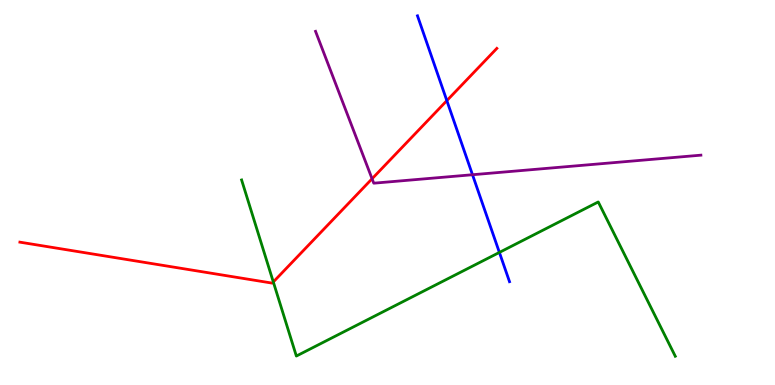[{'lines': ['blue', 'red'], 'intersections': [{'x': 5.77, 'y': 7.39}]}, {'lines': ['green', 'red'], 'intersections': [{'x': 3.53, 'y': 2.68}]}, {'lines': ['purple', 'red'], 'intersections': [{'x': 4.8, 'y': 5.36}]}, {'lines': ['blue', 'green'], 'intersections': [{'x': 6.44, 'y': 3.44}]}, {'lines': ['blue', 'purple'], 'intersections': [{'x': 6.1, 'y': 5.46}]}, {'lines': ['green', 'purple'], 'intersections': []}]